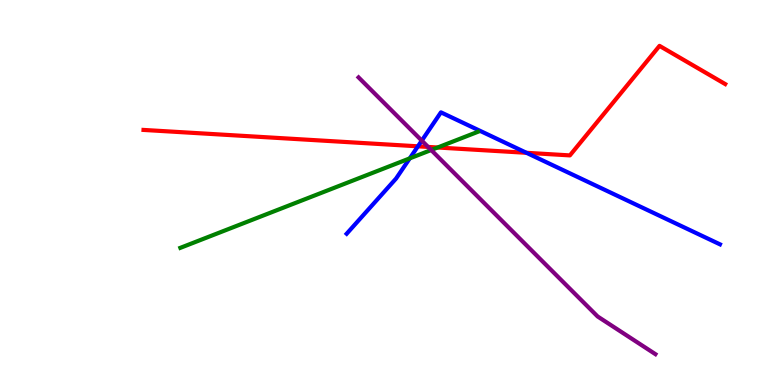[{'lines': ['blue', 'red'], 'intersections': [{'x': 5.39, 'y': 6.2}, {'x': 6.79, 'y': 6.03}]}, {'lines': ['green', 'red'], 'intersections': [{'x': 5.65, 'y': 6.17}]}, {'lines': ['purple', 'red'], 'intersections': [{'x': 5.52, 'y': 6.18}]}, {'lines': ['blue', 'green'], 'intersections': [{'x': 5.29, 'y': 5.89}]}, {'lines': ['blue', 'purple'], 'intersections': [{'x': 5.44, 'y': 6.35}]}, {'lines': ['green', 'purple'], 'intersections': [{'x': 5.56, 'y': 6.1}]}]